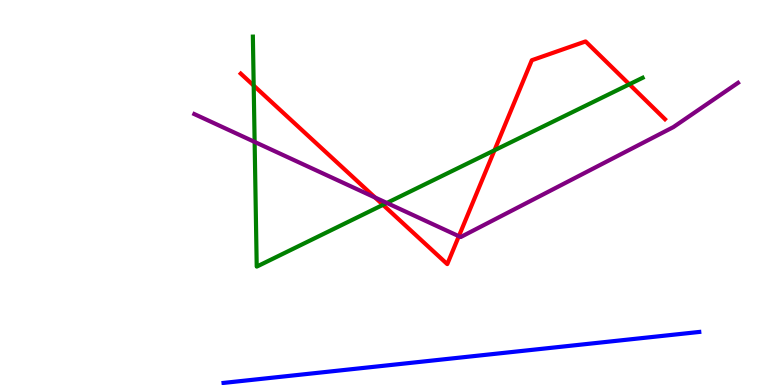[{'lines': ['blue', 'red'], 'intersections': []}, {'lines': ['green', 'red'], 'intersections': [{'x': 3.27, 'y': 7.78}, {'x': 4.94, 'y': 4.68}, {'x': 6.38, 'y': 6.1}, {'x': 8.12, 'y': 7.81}]}, {'lines': ['purple', 'red'], 'intersections': [{'x': 4.84, 'y': 4.87}, {'x': 5.92, 'y': 3.86}]}, {'lines': ['blue', 'green'], 'intersections': []}, {'lines': ['blue', 'purple'], 'intersections': []}, {'lines': ['green', 'purple'], 'intersections': [{'x': 3.29, 'y': 6.31}, {'x': 4.99, 'y': 4.73}]}]